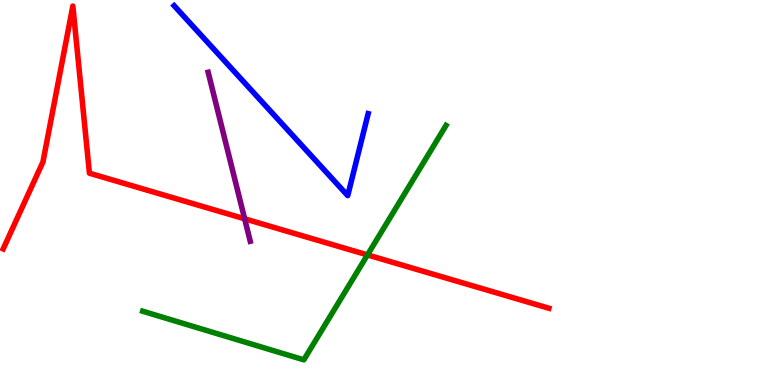[{'lines': ['blue', 'red'], 'intersections': []}, {'lines': ['green', 'red'], 'intersections': [{'x': 4.74, 'y': 3.38}]}, {'lines': ['purple', 'red'], 'intersections': [{'x': 3.16, 'y': 4.32}]}, {'lines': ['blue', 'green'], 'intersections': []}, {'lines': ['blue', 'purple'], 'intersections': []}, {'lines': ['green', 'purple'], 'intersections': []}]